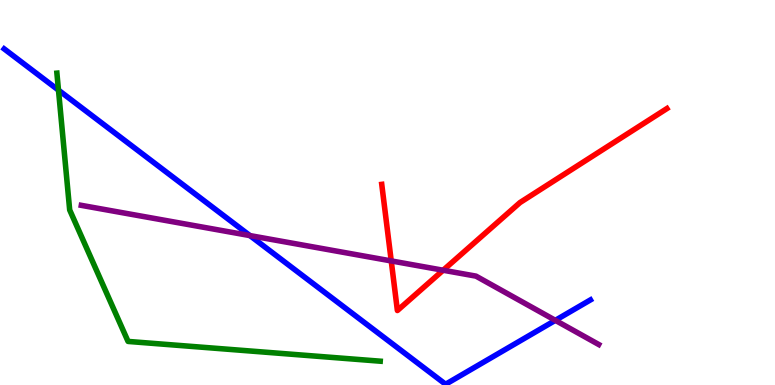[{'lines': ['blue', 'red'], 'intersections': []}, {'lines': ['green', 'red'], 'intersections': []}, {'lines': ['purple', 'red'], 'intersections': [{'x': 5.05, 'y': 3.22}, {'x': 5.72, 'y': 2.98}]}, {'lines': ['blue', 'green'], 'intersections': [{'x': 0.755, 'y': 7.66}]}, {'lines': ['blue', 'purple'], 'intersections': [{'x': 3.22, 'y': 3.88}, {'x': 7.17, 'y': 1.68}]}, {'lines': ['green', 'purple'], 'intersections': []}]